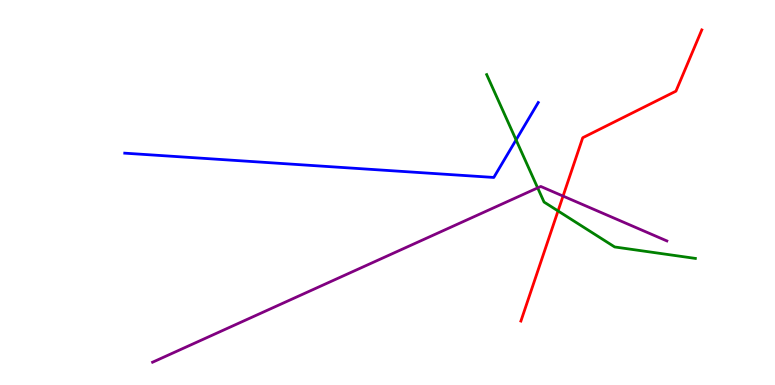[{'lines': ['blue', 'red'], 'intersections': []}, {'lines': ['green', 'red'], 'intersections': [{'x': 7.2, 'y': 4.52}]}, {'lines': ['purple', 'red'], 'intersections': [{'x': 7.27, 'y': 4.91}]}, {'lines': ['blue', 'green'], 'intersections': [{'x': 6.66, 'y': 6.37}]}, {'lines': ['blue', 'purple'], 'intersections': []}, {'lines': ['green', 'purple'], 'intersections': [{'x': 6.94, 'y': 5.12}]}]